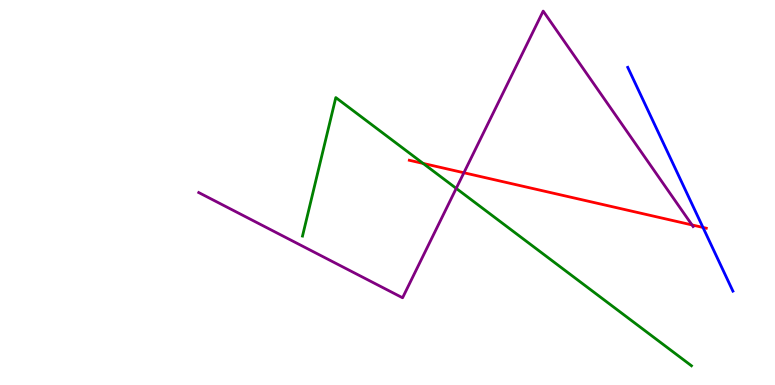[{'lines': ['blue', 'red'], 'intersections': [{'x': 9.07, 'y': 4.09}]}, {'lines': ['green', 'red'], 'intersections': [{'x': 5.46, 'y': 5.76}]}, {'lines': ['purple', 'red'], 'intersections': [{'x': 5.99, 'y': 5.51}, {'x': 8.93, 'y': 4.16}]}, {'lines': ['blue', 'green'], 'intersections': []}, {'lines': ['blue', 'purple'], 'intersections': []}, {'lines': ['green', 'purple'], 'intersections': [{'x': 5.89, 'y': 5.11}]}]